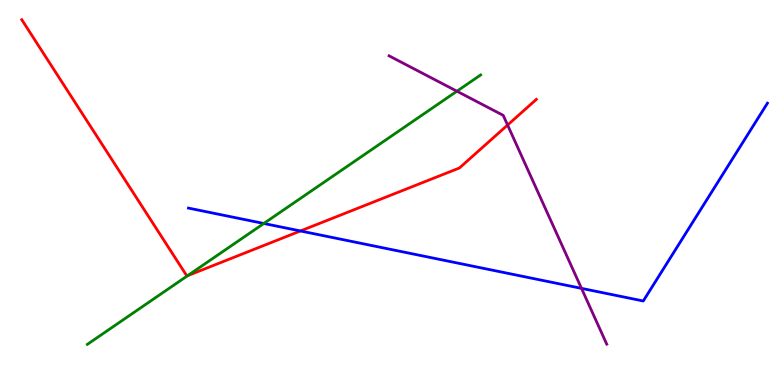[{'lines': ['blue', 'red'], 'intersections': [{'x': 3.88, 'y': 4.0}]}, {'lines': ['green', 'red'], 'intersections': [{'x': 2.42, 'y': 2.84}]}, {'lines': ['purple', 'red'], 'intersections': [{'x': 6.55, 'y': 6.75}]}, {'lines': ['blue', 'green'], 'intersections': [{'x': 3.4, 'y': 4.2}]}, {'lines': ['blue', 'purple'], 'intersections': [{'x': 7.5, 'y': 2.51}]}, {'lines': ['green', 'purple'], 'intersections': [{'x': 5.9, 'y': 7.63}]}]